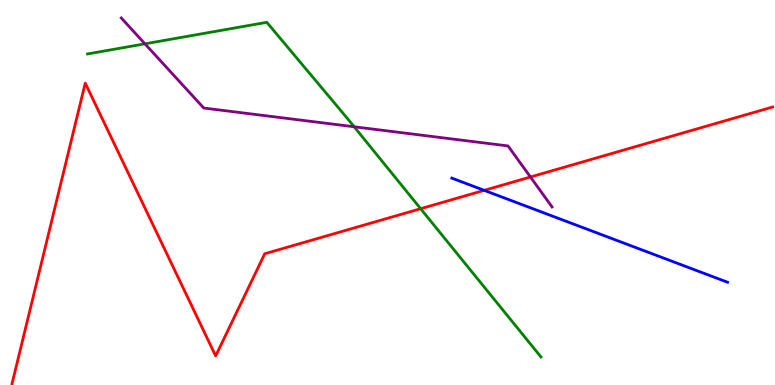[{'lines': ['blue', 'red'], 'intersections': [{'x': 6.25, 'y': 5.06}]}, {'lines': ['green', 'red'], 'intersections': [{'x': 5.43, 'y': 4.58}]}, {'lines': ['purple', 'red'], 'intersections': [{'x': 6.84, 'y': 5.4}]}, {'lines': ['blue', 'green'], 'intersections': []}, {'lines': ['blue', 'purple'], 'intersections': []}, {'lines': ['green', 'purple'], 'intersections': [{'x': 1.87, 'y': 8.86}, {'x': 4.57, 'y': 6.71}]}]